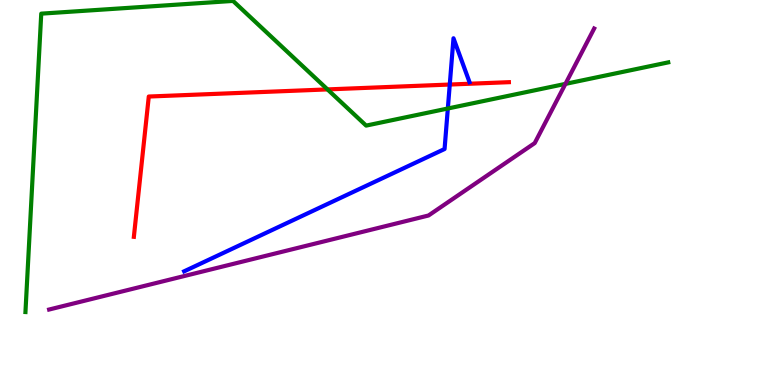[{'lines': ['blue', 'red'], 'intersections': [{'x': 5.8, 'y': 7.8}]}, {'lines': ['green', 'red'], 'intersections': [{'x': 4.23, 'y': 7.68}]}, {'lines': ['purple', 'red'], 'intersections': []}, {'lines': ['blue', 'green'], 'intersections': [{'x': 5.78, 'y': 7.18}]}, {'lines': ['blue', 'purple'], 'intersections': []}, {'lines': ['green', 'purple'], 'intersections': [{'x': 7.3, 'y': 7.82}]}]